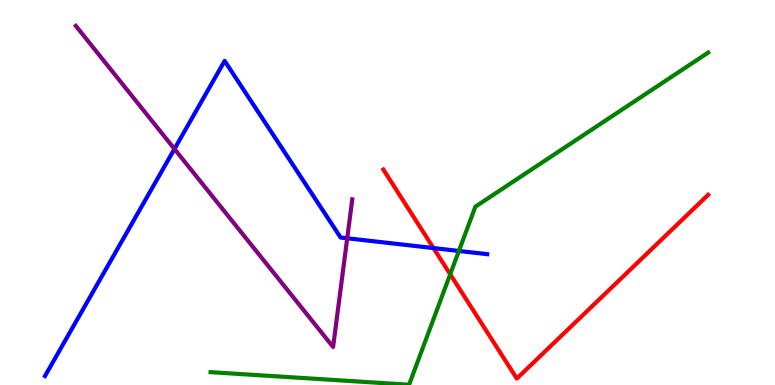[{'lines': ['blue', 'red'], 'intersections': [{'x': 5.59, 'y': 3.56}]}, {'lines': ['green', 'red'], 'intersections': [{'x': 5.81, 'y': 2.88}]}, {'lines': ['purple', 'red'], 'intersections': []}, {'lines': ['blue', 'green'], 'intersections': [{'x': 5.92, 'y': 3.48}]}, {'lines': ['blue', 'purple'], 'intersections': [{'x': 2.25, 'y': 6.13}, {'x': 4.48, 'y': 3.81}]}, {'lines': ['green', 'purple'], 'intersections': []}]